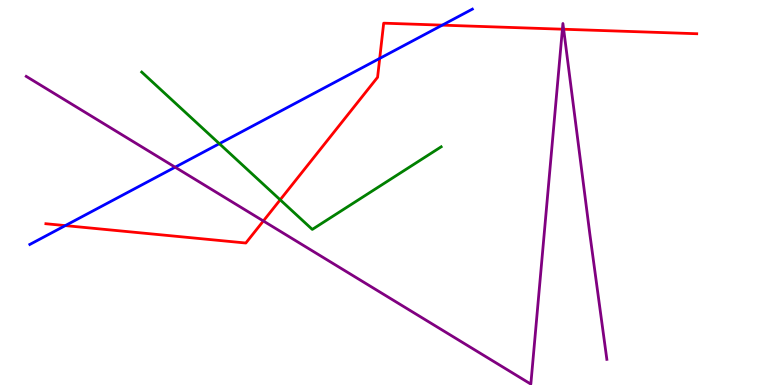[{'lines': ['blue', 'red'], 'intersections': [{'x': 0.842, 'y': 4.14}, {'x': 4.9, 'y': 8.48}, {'x': 5.71, 'y': 9.35}]}, {'lines': ['green', 'red'], 'intersections': [{'x': 3.62, 'y': 4.81}]}, {'lines': ['purple', 'red'], 'intersections': [{'x': 3.4, 'y': 4.26}, {'x': 7.26, 'y': 9.24}, {'x': 7.27, 'y': 9.24}]}, {'lines': ['blue', 'green'], 'intersections': [{'x': 2.83, 'y': 6.27}]}, {'lines': ['blue', 'purple'], 'intersections': [{'x': 2.26, 'y': 5.66}]}, {'lines': ['green', 'purple'], 'intersections': []}]